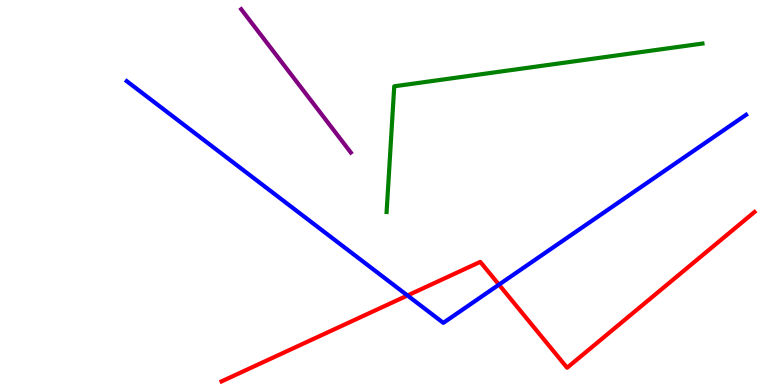[{'lines': ['blue', 'red'], 'intersections': [{'x': 5.26, 'y': 2.32}, {'x': 6.44, 'y': 2.61}]}, {'lines': ['green', 'red'], 'intersections': []}, {'lines': ['purple', 'red'], 'intersections': []}, {'lines': ['blue', 'green'], 'intersections': []}, {'lines': ['blue', 'purple'], 'intersections': []}, {'lines': ['green', 'purple'], 'intersections': []}]